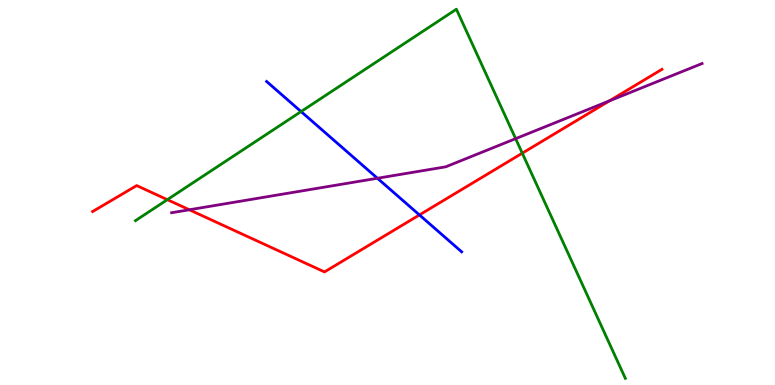[{'lines': ['blue', 'red'], 'intersections': [{'x': 5.41, 'y': 4.42}]}, {'lines': ['green', 'red'], 'intersections': [{'x': 2.16, 'y': 4.81}, {'x': 6.74, 'y': 6.02}]}, {'lines': ['purple', 'red'], 'intersections': [{'x': 2.44, 'y': 4.55}, {'x': 7.86, 'y': 7.38}]}, {'lines': ['blue', 'green'], 'intersections': [{'x': 3.88, 'y': 7.1}]}, {'lines': ['blue', 'purple'], 'intersections': [{'x': 4.87, 'y': 5.37}]}, {'lines': ['green', 'purple'], 'intersections': [{'x': 6.65, 'y': 6.4}]}]